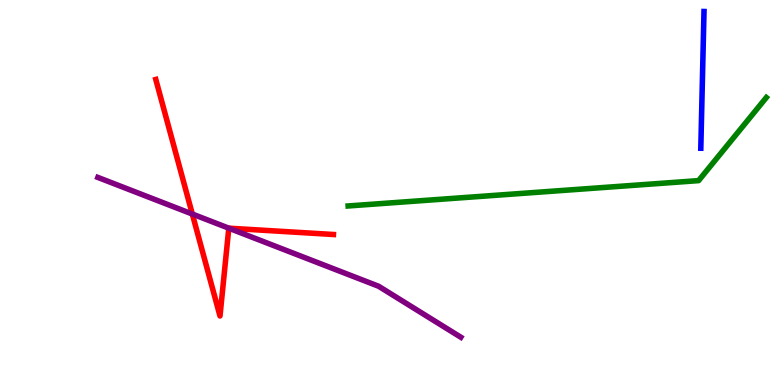[{'lines': ['blue', 'red'], 'intersections': []}, {'lines': ['green', 'red'], 'intersections': []}, {'lines': ['purple', 'red'], 'intersections': [{'x': 2.48, 'y': 4.44}, {'x': 2.95, 'y': 4.07}]}, {'lines': ['blue', 'green'], 'intersections': []}, {'lines': ['blue', 'purple'], 'intersections': []}, {'lines': ['green', 'purple'], 'intersections': []}]